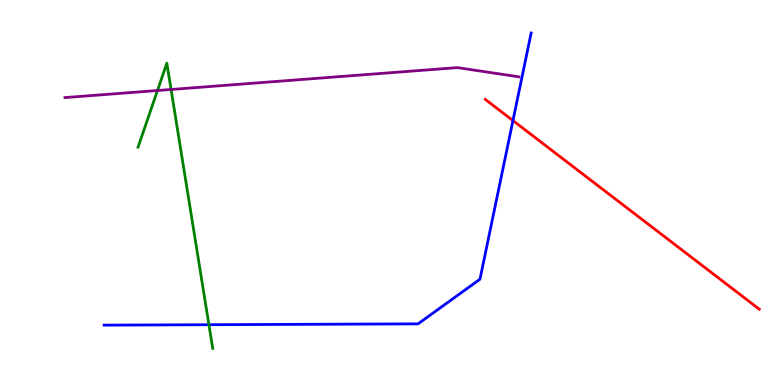[{'lines': ['blue', 'red'], 'intersections': [{'x': 6.62, 'y': 6.87}]}, {'lines': ['green', 'red'], 'intersections': []}, {'lines': ['purple', 'red'], 'intersections': []}, {'lines': ['blue', 'green'], 'intersections': [{'x': 2.7, 'y': 1.57}]}, {'lines': ['blue', 'purple'], 'intersections': []}, {'lines': ['green', 'purple'], 'intersections': [{'x': 2.03, 'y': 7.65}, {'x': 2.21, 'y': 7.68}]}]